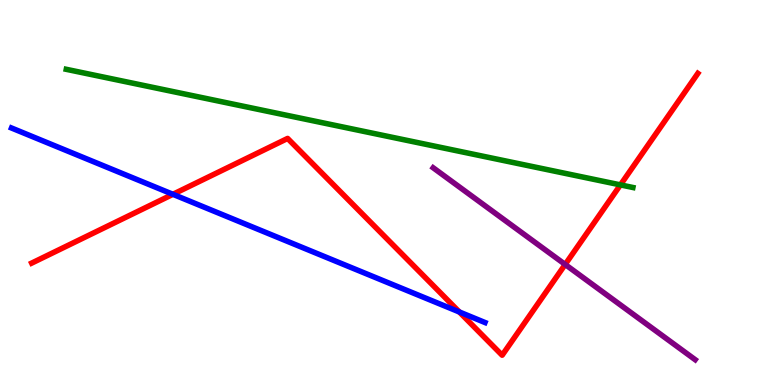[{'lines': ['blue', 'red'], 'intersections': [{'x': 2.23, 'y': 4.95}, {'x': 5.93, 'y': 1.9}]}, {'lines': ['green', 'red'], 'intersections': [{'x': 8.01, 'y': 5.2}]}, {'lines': ['purple', 'red'], 'intersections': [{'x': 7.29, 'y': 3.13}]}, {'lines': ['blue', 'green'], 'intersections': []}, {'lines': ['blue', 'purple'], 'intersections': []}, {'lines': ['green', 'purple'], 'intersections': []}]